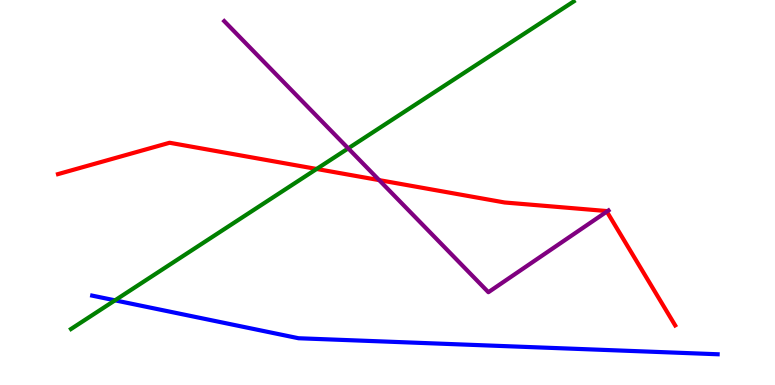[{'lines': ['blue', 'red'], 'intersections': []}, {'lines': ['green', 'red'], 'intersections': [{'x': 4.09, 'y': 5.61}]}, {'lines': ['purple', 'red'], 'intersections': [{'x': 4.89, 'y': 5.32}, {'x': 7.83, 'y': 4.5}]}, {'lines': ['blue', 'green'], 'intersections': [{'x': 1.48, 'y': 2.2}]}, {'lines': ['blue', 'purple'], 'intersections': []}, {'lines': ['green', 'purple'], 'intersections': [{'x': 4.49, 'y': 6.15}]}]